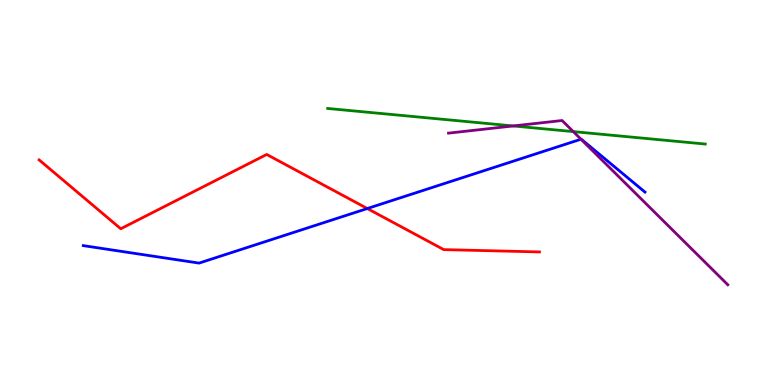[{'lines': ['blue', 'red'], 'intersections': [{'x': 4.74, 'y': 4.58}]}, {'lines': ['green', 'red'], 'intersections': []}, {'lines': ['purple', 'red'], 'intersections': []}, {'lines': ['blue', 'green'], 'intersections': []}, {'lines': ['blue', 'purple'], 'intersections': [{'x': 7.5, 'y': 6.38}]}, {'lines': ['green', 'purple'], 'intersections': [{'x': 6.62, 'y': 6.73}, {'x': 7.4, 'y': 6.58}]}]